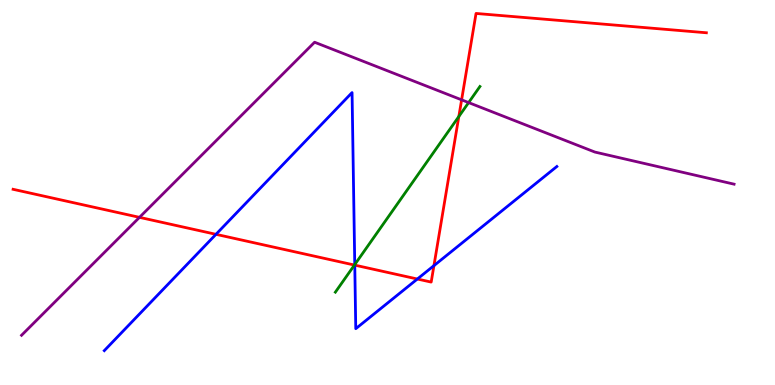[{'lines': ['blue', 'red'], 'intersections': [{'x': 2.79, 'y': 3.91}, {'x': 4.58, 'y': 3.11}, {'x': 5.39, 'y': 2.75}, {'x': 5.6, 'y': 3.1}]}, {'lines': ['green', 'red'], 'intersections': [{'x': 4.57, 'y': 3.12}, {'x': 5.92, 'y': 6.97}]}, {'lines': ['purple', 'red'], 'intersections': [{'x': 1.8, 'y': 4.35}, {'x': 5.96, 'y': 7.41}]}, {'lines': ['blue', 'green'], 'intersections': [{'x': 4.58, 'y': 3.13}]}, {'lines': ['blue', 'purple'], 'intersections': []}, {'lines': ['green', 'purple'], 'intersections': [{'x': 6.05, 'y': 7.34}]}]